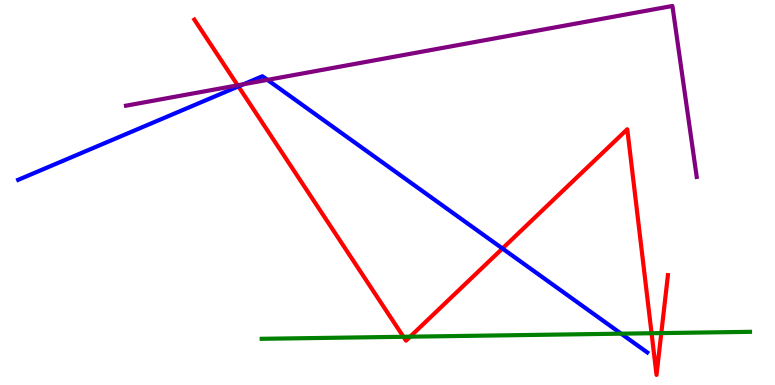[{'lines': ['blue', 'red'], 'intersections': [{'x': 3.08, 'y': 7.76}, {'x': 6.48, 'y': 3.55}]}, {'lines': ['green', 'red'], 'intersections': [{'x': 5.21, 'y': 1.25}, {'x': 5.29, 'y': 1.25}, {'x': 8.41, 'y': 1.34}, {'x': 8.53, 'y': 1.35}]}, {'lines': ['purple', 'red'], 'intersections': [{'x': 3.07, 'y': 7.78}]}, {'lines': ['blue', 'green'], 'intersections': [{'x': 8.01, 'y': 1.33}]}, {'lines': ['blue', 'purple'], 'intersections': [{'x': 3.14, 'y': 7.81}, {'x': 3.45, 'y': 7.93}]}, {'lines': ['green', 'purple'], 'intersections': []}]